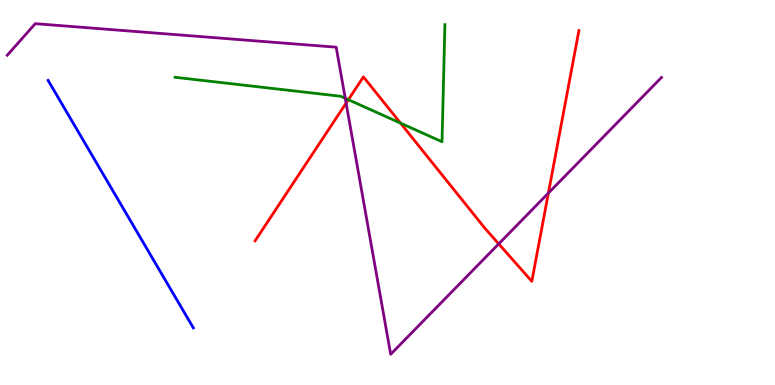[{'lines': ['blue', 'red'], 'intersections': []}, {'lines': ['green', 'red'], 'intersections': [{'x': 4.49, 'y': 7.41}, {'x': 5.17, 'y': 6.8}]}, {'lines': ['purple', 'red'], 'intersections': [{'x': 4.47, 'y': 7.32}, {'x': 6.44, 'y': 3.67}, {'x': 7.08, 'y': 4.98}]}, {'lines': ['blue', 'green'], 'intersections': []}, {'lines': ['blue', 'purple'], 'intersections': []}, {'lines': ['green', 'purple'], 'intersections': [{'x': 4.45, 'y': 7.45}]}]